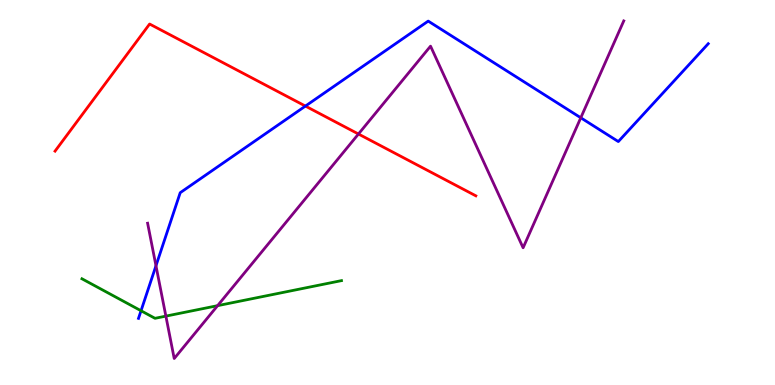[{'lines': ['blue', 'red'], 'intersections': [{'x': 3.94, 'y': 7.24}]}, {'lines': ['green', 'red'], 'intersections': []}, {'lines': ['purple', 'red'], 'intersections': [{'x': 4.63, 'y': 6.52}]}, {'lines': ['blue', 'green'], 'intersections': [{'x': 1.82, 'y': 1.93}]}, {'lines': ['blue', 'purple'], 'intersections': [{'x': 2.01, 'y': 3.1}, {'x': 7.49, 'y': 6.94}]}, {'lines': ['green', 'purple'], 'intersections': [{'x': 2.14, 'y': 1.79}, {'x': 2.81, 'y': 2.06}]}]